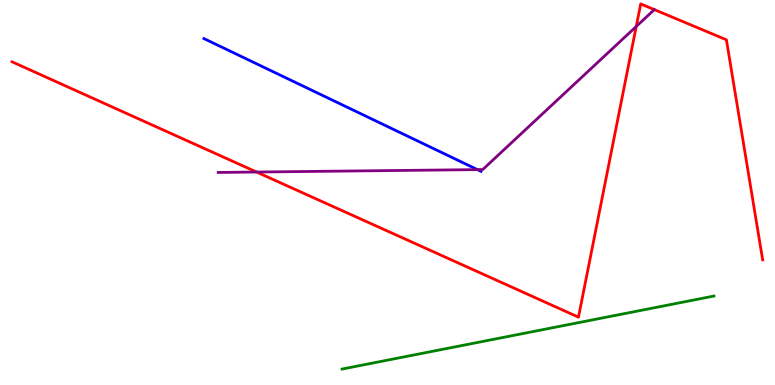[{'lines': ['blue', 'red'], 'intersections': []}, {'lines': ['green', 'red'], 'intersections': []}, {'lines': ['purple', 'red'], 'intersections': [{'x': 3.31, 'y': 5.53}, {'x': 8.21, 'y': 9.31}]}, {'lines': ['blue', 'green'], 'intersections': []}, {'lines': ['blue', 'purple'], 'intersections': [{'x': 6.16, 'y': 5.59}]}, {'lines': ['green', 'purple'], 'intersections': []}]